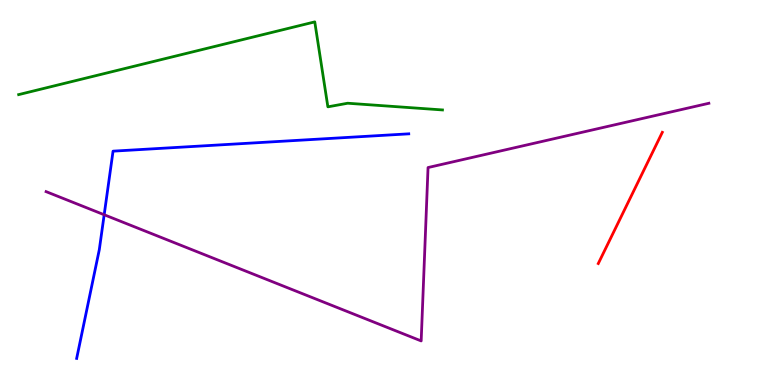[{'lines': ['blue', 'red'], 'intersections': []}, {'lines': ['green', 'red'], 'intersections': []}, {'lines': ['purple', 'red'], 'intersections': []}, {'lines': ['blue', 'green'], 'intersections': []}, {'lines': ['blue', 'purple'], 'intersections': [{'x': 1.34, 'y': 4.42}]}, {'lines': ['green', 'purple'], 'intersections': []}]